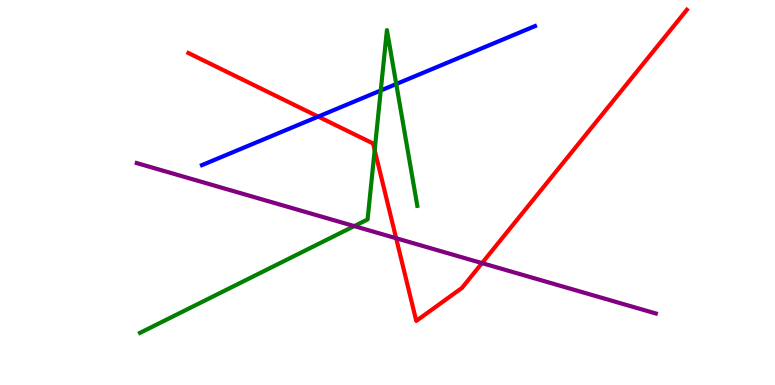[{'lines': ['blue', 'red'], 'intersections': [{'x': 4.11, 'y': 6.97}]}, {'lines': ['green', 'red'], 'intersections': [{'x': 4.83, 'y': 6.1}]}, {'lines': ['purple', 'red'], 'intersections': [{'x': 5.11, 'y': 3.81}, {'x': 6.22, 'y': 3.17}]}, {'lines': ['blue', 'green'], 'intersections': [{'x': 4.91, 'y': 7.65}, {'x': 5.11, 'y': 7.82}]}, {'lines': ['blue', 'purple'], 'intersections': []}, {'lines': ['green', 'purple'], 'intersections': [{'x': 4.57, 'y': 4.13}]}]